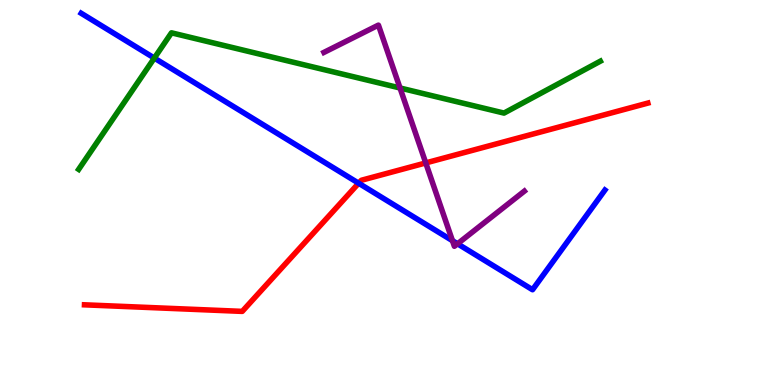[{'lines': ['blue', 'red'], 'intersections': [{'x': 4.63, 'y': 5.24}]}, {'lines': ['green', 'red'], 'intersections': []}, {'lines': ['purple', 'red'], 'intersections': [{'x': 5.49, 'y': 5.77}]}, {'lines': ['blue', 'green'], 'intersections': [{'x': 1.99, 'y': 8.49}]}, {'lines': ['blue', 'purple'], 'intersections': [{'x': 5.84, 'y': 3.75}, {'x': 5.9, 'y': 3.67}]}, {'lines': ['green', 'purple'], 'intersections': [{'x': 5.16, 'y': 7.71}]}]